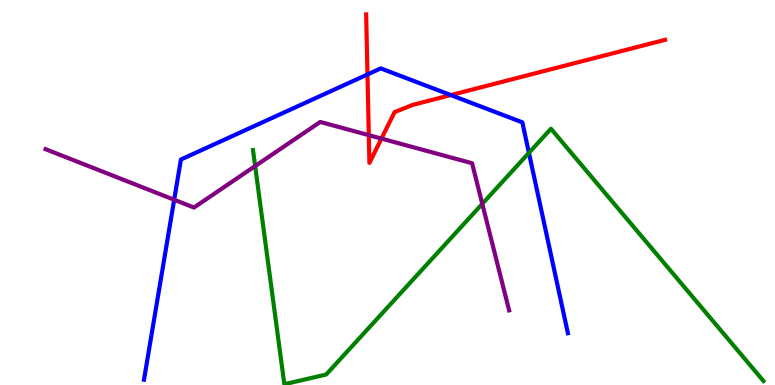[{'lines': ['blue', 'red'], 'intersections': [{'x': 4.74, 'y': 8.07}, {'x': 5.82, 'y': 7.53}]}, {'lines': ['green', 'red'], 'intersections': []}, {'lines': ['purple', 'red'], 'intersections': [{'x': 4.76, 'y': 6.49}, {'x': 4.92, 'y': 6.4}]}, {'lines': ['blue', 'green'], 'intersections': [{'x': 6.82, 'y': 6.03}]}, {'lines': ['blue', 'purple'], 'intersections': [{'x': 2.25, 'y': 4.81}]}, {'lines': ['green', 'purple'], 'intersections': [{'x': 3.29, 'y': 5.69}, {'x': 6.22, 'y': 4.71}]}]